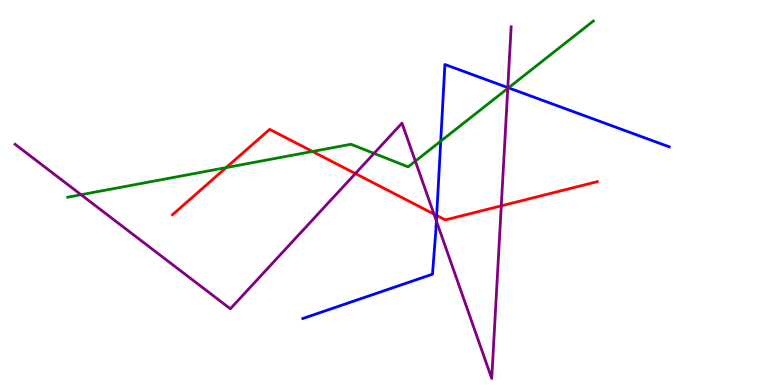[{'lines': ['blue', 'red'], 'intersections': [{'x': 5.63, 'y': 4.4}]}, {'lines': ['green', 'red'], 'intersections': [{'x': 2.92, 'y': 5.65}, {'x': 4.03, 'y': 6.07}]}, {'lines': ['purple', 'red'], 'intersections': [{'x': 4.59, 'y': 5.49}, {'x': 5.6, 'y': 4.44}, {'x': 6.47, 'y': 4.65}]}, {'lines': ['blue', 'green'], 'intersections': [{'x': 5.69, 'y': 6.33}, {'x': 6.56, 'y': 7.72}]}, {'lines': ['blue', 'purple'], 'intersections': [{'x': 5.63, 'y': 4.26}, {'x': 6.55, 'y': 7.73}]}, {'lines': ['green', 'purple'], 'intersections': [{'x': 1.05, 'y': 4.94}, {'x': 4.83, 'y': 6.02}, {'x': 5.36, 'y': 5.81}, {'x': 6.55, 'y': 7.7}]}]